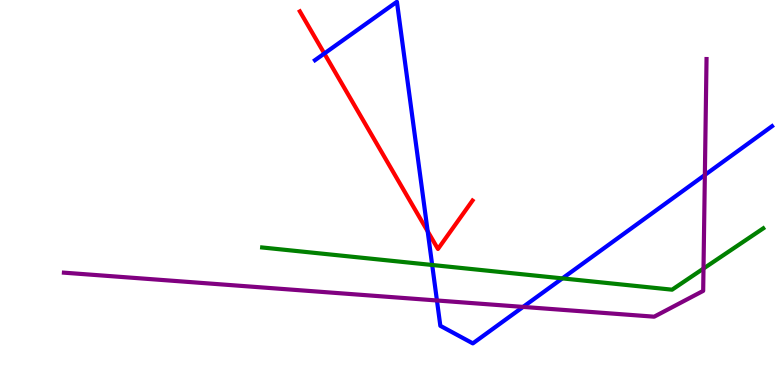[{'lines': ['blue', 'red'], 'intersections': [{'x': 4.18, 'y': 8.61}, {'x': 5.52, 'y': 3.99}]}, {'lines': ['green', 'red'], 'intersections': []}, {'lines': ['purple', 'red'], 'intersections': []}, {'lines': ['blue', 'green'], 'intersections': [{'x': 5.58, 'y': 3.12}, {'x': 7.26, 'y': 2.77}]}, {'lines': ['blue', 'purple'], 'intersections': [{'x': 5.64, 'y': 2.2}, {'x': 6.75, 'y': 2.03}, {'x': 9.09, 'y': 5.46}]}, {'lines': ['green', 'purple'], 'intersections': [{'x': 9.08, 'y': 3.02}]}]